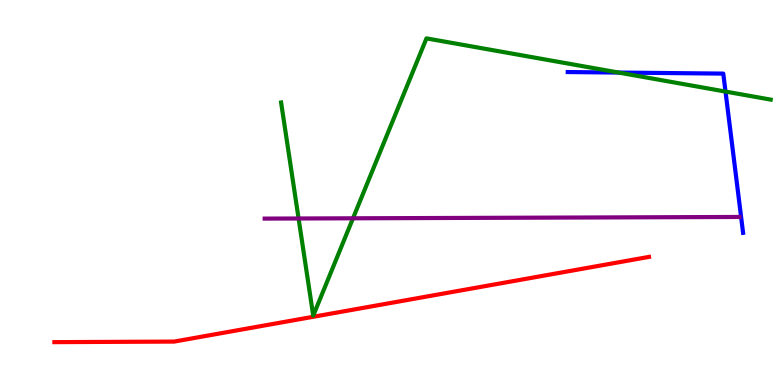[{'lines': ['blue', 'red'], 'intersections': []}, {'lines': ['green', 'red'], 'intersections': []}, {'lines': ['purple', 'red'], 'intersections': []}, {'lines': ['blue', 'green'], 'intersections': [{'x': 7.98, 'y': 8.12}, {'x': 9.36, 'y': 7.62}]}, {'lines': ['blue', 'purple'], 'intersections': []}, {'lines': ['green', 'purple'], 'intersections': [{'x': 3.85, 'y': 4.33}, {'x': 4.55, 'y': 4.33}]}]